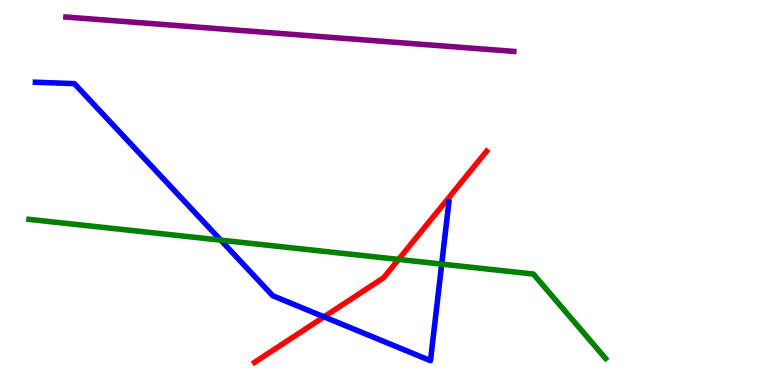[{'lines': ['blue', 'red'], 'intersections': [{'x': 4.18, 'y': 1.77}]}, {'lines': ['green', 'red'], 'intersections': [{'x': 5.14, 'y': 3.26}]}, {'lines': ['purple', 'red'], 'intersections': []}, {'lines': ['blue', 'green'], 'intersections': [{'x': 2.85, 'y': 3.76}, {'x': 5.7, 'y': 3.14}]}, {'lines': ['blue', 'purple'], 'intersections': []}, {'lines': ['green', 'purple'], 'intersections': []}]